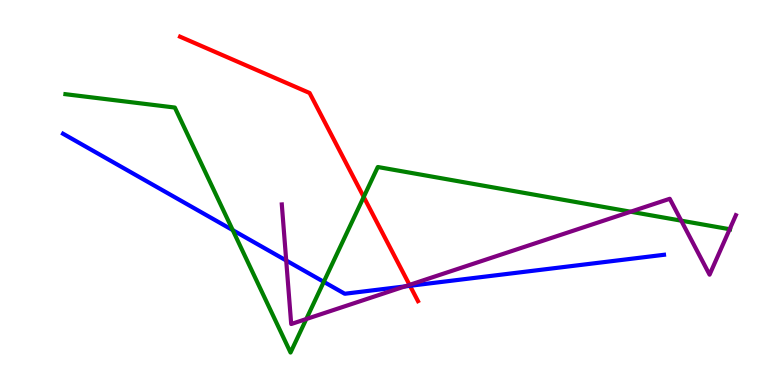[{'lines': ['blue', 'red'], 'intersections': [{'x': 5.29, 'y': 2.58}]}, {'lines': ['green', 'red'], 'intersections': [{'x': 4.69, 'y': 4.88}]}, {'lines': ['purple', 'red'], 'intersections': [{'x': 5.28, 'y': 2.6}]}, {'lines': ['blue', 'green'], 'intersections': [{'x': 3.0, 'y': 4.02}, {'x': 4.18, 'y': 2.68}]}, {'lines': ['blue', 'purple'], 'intersections': [{'x': 3.69, 'y': 3.23}, {'x': 5.22, 'y': 2.56}]}, {'lines': ['green', 'purple'], 'intersections': [{'x': 3.95, 'y': 1.71}, {'x': 8.14, 'y': 4.5}, {'x': 8.79, 'y': 4.27}, {'x': 9.42, 'y': 4.05}]}]